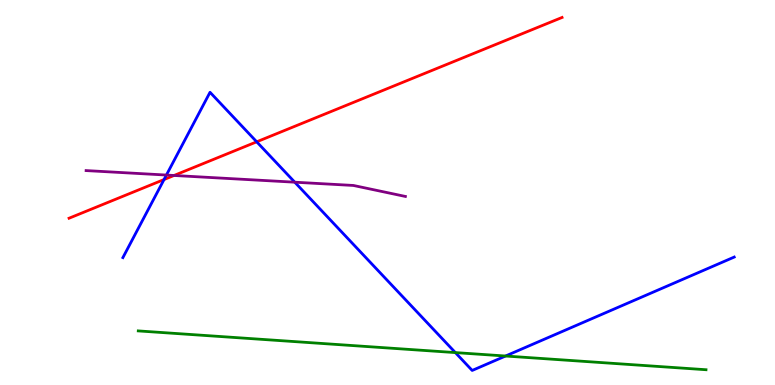[{'lines': ['blue', 'red'], 'intersections': [{'x': 2.12, 'y': 5.34}, {'x': 3.31, 'y': 6.32}]}, {'lines': ['green', 'red'], 'intersections': []}, {'lines': ['purple', 'red'], 'intersections': [{'x': 2.25, 'y': 5.44}]}, {'lines': ['blue', 'green'], 'intersections': [{'x': 5.88, 'y': 0.842}, {'x': 6.52, 'y': 0.753}]}, {'lines': ['blue', 'purple'], 'intersections': [{'x': 2.15, 'y': 5.45}, {'x': 3.8, 'y': 5.27}]}, {'lines': ['green', 'purple'], 'intersections': []}]